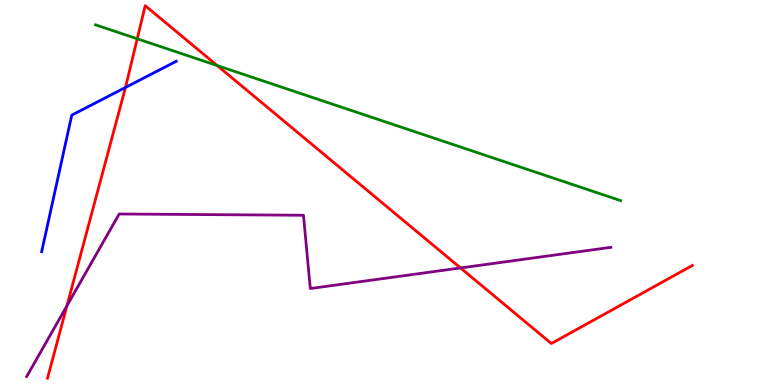[{'lines': ['blue', 'red'], 'intersections': [{'x': 1.62, 'y': 7.73}]}, {'lines': ['green', 'red'], 'intersections': [{'x': 1.77, 'y': 8.99}, {'x': 2.8, 'y': 8.3}]}, {'lines': ['purple', 'red'], 'intersections': [{'x': 0.863, 'y': 2.06}, {'x': 5.94, 'y': 3.04}]}, {'lines': ['blue', 'green'], 'intersections': []}, {'lines': ['blue', 'purple'], 'intersections': []}, {'lines': ['green', 'purple'], 'intersections': []}]